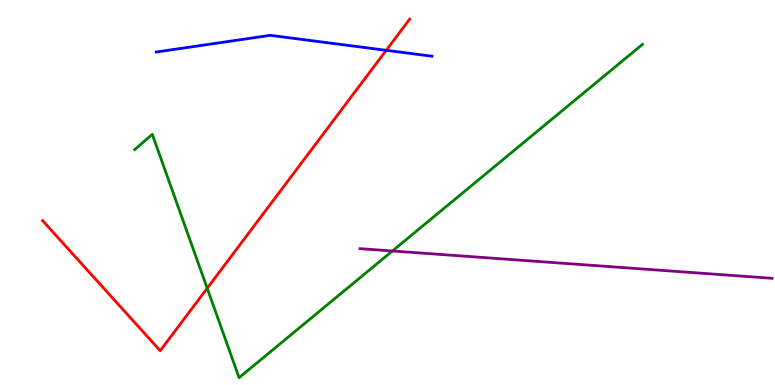[{'lines': ['blue', 'red'], 'intersections': [{'x': 4.98, 'y': 8.69}]}, {'lines': ['green', 'red'], 'intersections': [{'x': 2.67, 'y': 2.51}]}, {'lines': ['purple', 'red'], 'intersections': []}, {'lines': ['blue', 'green'], 'intersections': []}, {'lines': ['blue', 'purple'], 'intersections': []}, {'lines': ['green', 'purple'], 'intersections': [{'x': 5.06, 'y': 3.48}]}]